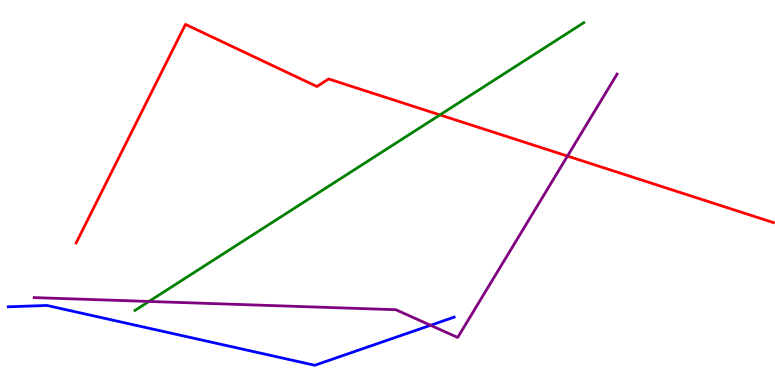[{'lines': ['blue', 'red'], 'intersections': []}, {'lines': ['green', 'red'], 'intersections': [{'x': 5.68, 'y': 7.02}]}, {'lines': ['purple', 'red'], 'intersections': [{'x': 7.32, 'y': 5.95}]}, {'lines': ['blue', 'green'], 'intersections': []}, {'lines': ['blue', 'purple'], 'intersections': [{'x': 5.56, 'y': 1.55}]}, {'lines': ['green', 'purple'], 'intersections': [{'x': 1.92, 'y': 2.17}]}]